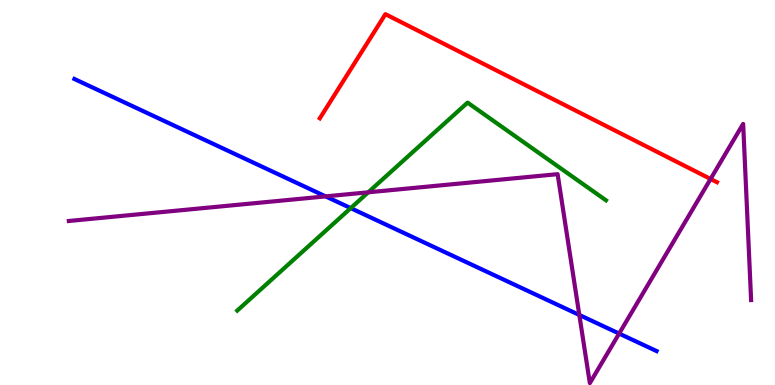[{'lines': ['blue', 'red'], 'intersections': []}, {'lines': ['green', 'red'], 'intersections': []}, {'lines': ['purple', 'red'], 'intersections': [{'x': 9.17, 'y': 5.35}]}, {'lines': ['blue', 'green'], 'intersections': [{'x': 4.53, 'y': 4.59}]}, {'lines': ['blue', 'purple'], 'intersections': [{'x': 4.2, 'y': 4.9}, {'x': 7.48, 'y': 1.82}, {'x': 7.99, 'y': 1.34}]}, {'lines': ['green', 'purple'], 'intersections': [{'x': 4.75, 'y': 5.01}]}]